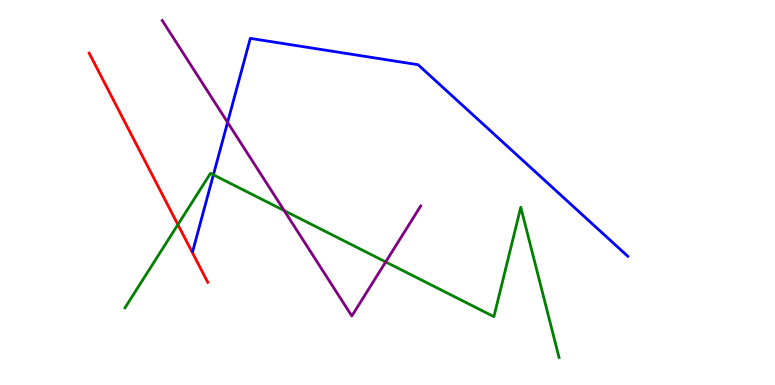[{'lines': ['blue', 'red'], 'intersections': []}, {'lines': ['green', 'red'], 'intersections': [{'x': 2.3, 'y': 4.17}]}, {'lines': ['purple', 'red'], 'intersections': []}, {'lines': ['blue', 'green'], 'intersections': [{'x': 2.75, 'y': 5.46}]}, {'lines': ['blue', 'purple'], 'intersections': [{'x': 2.94, 'y': 6.82}]}, {'lines': ['green', 'purple'], 'intersections': [{'x': 3.67, 'y': 4.53}, {'x': 4.98, 'y': 3.2}]}]